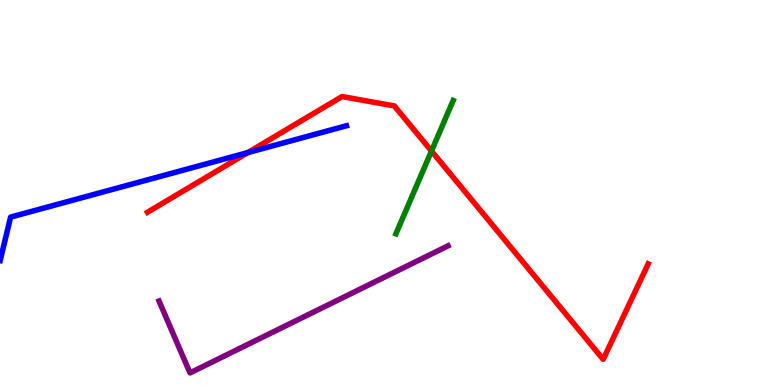[{'lines': ['blue', 'red'], 'intersections': [{'x': 3.2, 'y': 6.04}]}, {'lines': ['green', 'red'], 'intersections': [{'x': 5.57, 'y': 6.08}]}, {'lines': ['purple', 'red'], 'intersections': []}, {'lines': ['blue', 'green'], 'intersections': []}, {'lines': ['blue', 'purple'], 'intersections': []}, {'lines': ['green', 'purple'], 'intersections': []}]